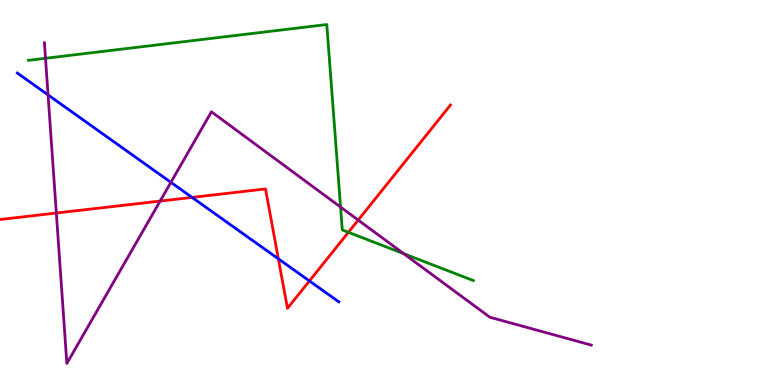[{'lines': ['blue', 'red'], 'intersections': [{'x': 2.48, 'y': 4.87}, {'x': 3.59, 'y': 3.28}, {'x': 3.99, 'y': 2.7}]}, {'lines': ['green', 'red'], 'intersections': [{'x': 4.5, 'y': 3.97}]}, {'lines': ['purple', 'red'], 'intersections': [{'x': 0.727, 'y': 4.47}, {'x': 2.07, 'y': 4.78}, {'x': 4.62, 'y': 4.28}]}, {'lines': ['blue', 'green'], 'intersections': []}, {'lines': ['blue', 'purple'], 'intersections': [{'x': 0.62, 'y': 7.53}, {'x': 2.21, 'y': 5.26}]}, {'lines': ['green', 'purple'], 'intersections': [{'x': 0.587, 'y': 8.49}, {'x': 4.39, 'y': 4.62}, {'x': 5.21, 'y': 3.41}]}]